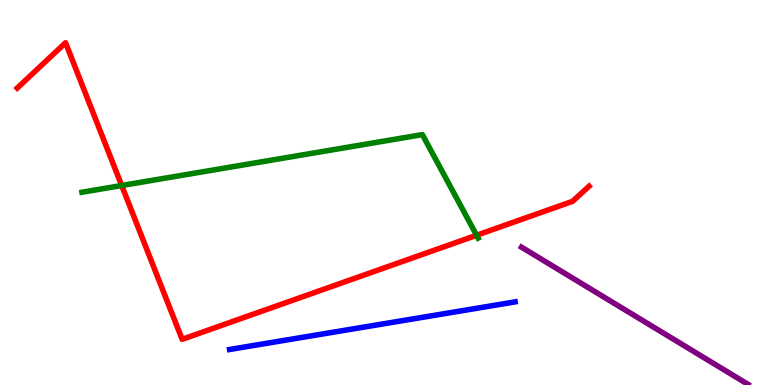[{'lines': ['blue', 'red'], 'intersections': []}, {'lines': ['green', 'red'], 'intersections': [{'x': 1.57, 'y': 5.18}, {'x': 6.15, 'y': 3.89}]}, {'lines': ['purple', 'red'], 'intersections': []}, {'lines': ['blue', 'green'], 'intersections': []}, {'lines': ['blue', 'purple'], 'intersections': []}, {'lines': ['green', 'purple'], 'intersections': []}]